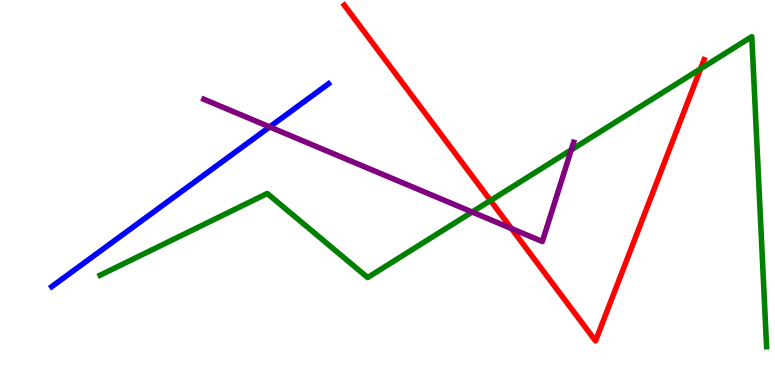[{'lines': ['blue', 'red'], 'intersections': []}, {'lines': ['green', 'red'], 'intersections': [{'x': 6.33, 'y': 4.79}, {'x': 9.04, 'y': 8.21}]}, {'lines': ['purple', 'red'], 'intersections': [{'x': 6.6, 'y': 4.06}]}, {'lines': ['blue', 'green'], 'intersections': []}, {'lines': ['blue', 'purple'], 'intersections': [{'x': 3.48, 'y': 6.7}]}, {'lines': ['green', 'purple'], 'intersections': [{'x': 6.09, 'y': 4.49}, {'x': 7.37, 'y': 6.11}]}]